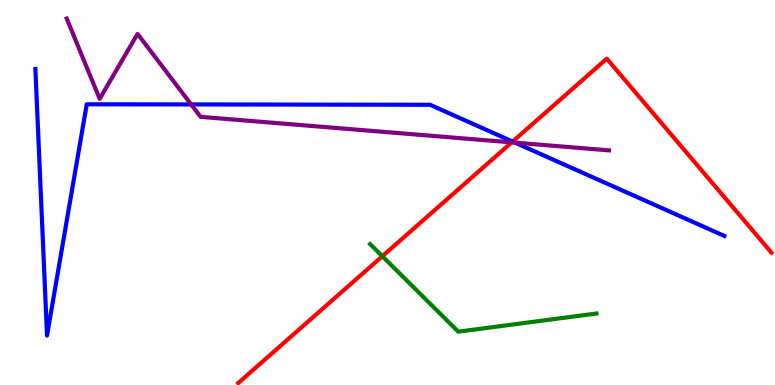[{'lines': ['blue', 'red'], 'intersections': [{'x': 6.61, 'y': 6.32}]}, {'lines': ['green', 'red'], 'intersections': [{'x': 4.93, 'y': 3.34}]}, {'lines': ['purple', 'red'], 'intersections': [{'x': 6.6, 'y': 6.3}]}, {'lines': ['blue', 'green'], 'intersections': []}, {'lines': ['blue', 'purple'], 'intersections': [{'x': 2.47, 'y': 7.29}, {'x': 6.65, 'y': 6.29}]}, {'lines': ['green', 'purple'], 'intersections': []}]